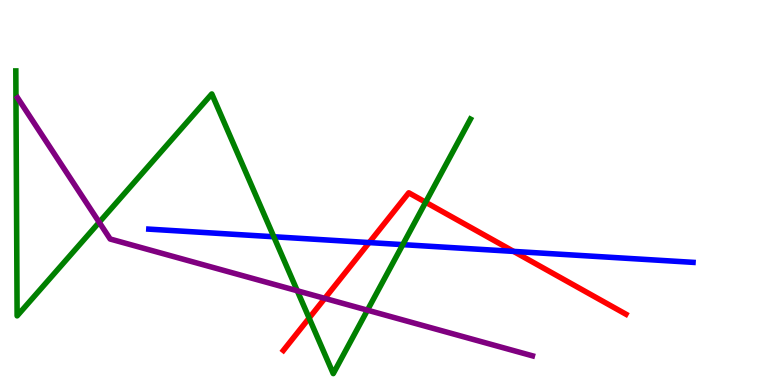[{'lines': ['blue', 'red'], 'intersections': [{'x': 4.76, 'y': 3.7}, {'x': 6.63, 'y': 3.47}]}, {'lines': ['green', 'red'], 'intersections': [{'x': 3.99, 'y': 1.74}, {'x': 5.49, 'y': 4.75}]}, {'lines': ['purple', 'red'], 'intersections': [{'x': 4.19, 'y': 2.25}]}, {'lines': ['blue', 'green'], 'intersections': [{'x': 3.53, 'y': 3.85}, {'x': 5.2, 'y': 3.65}]}, {'lines': ['blue', 'purple'], 'intersections': []}, {'lines': ['green', 'purple'], 'intersections': [{'x': 1.28, 'y': 4.23}, {'x': 3.84, 'y': 2.45}, {'x': 4.74, 'y': 1.94}]}]